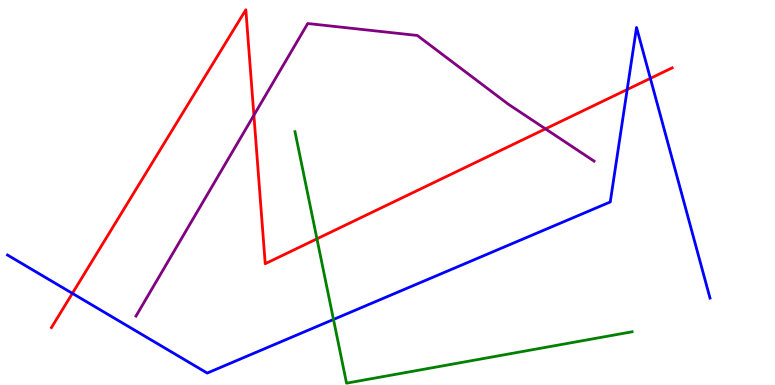[{'lines': ['blue', 'red'], 'intersections': [{'x': 0.934, 'y': 2.38}, {'x': 8.09, 'y': 7.67}, {'x': 8.39, 'y': 7.96}]}, {'lines': ['green', 'red'], 'intersections': [{'x': 4.09, 'y': 3.8}]}, {'lines': ['purple', 'red'], 'intersections': [{'x': 3.28, 'y': 7.01}, {'x': 7.04, 'y': 6.65}]}, {'lines': ['blue', 'green'], 'intersections': [{'x': 4.3, 'y': 1.7}]}, {'lines': ['blue', 'purple'], 'intersections': []}, {'lines': ['green', 'purple'], 'intersections': []}]